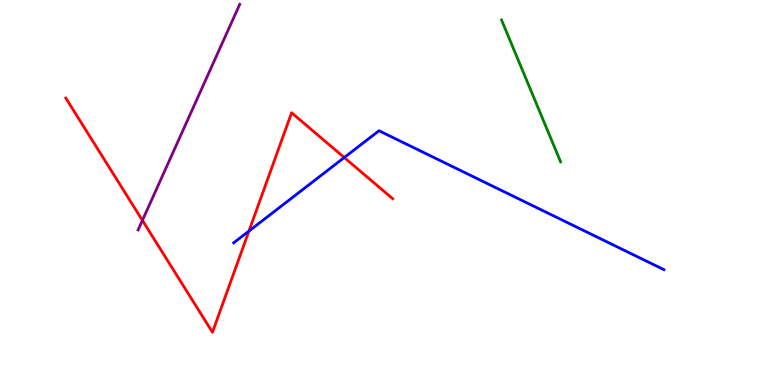[{'lines': ['blue', 'red'], 'intersections': [{'x': 3.21, 'y': 4.0}, {'x': 4.44, 'y': 5.91}]}, {'lines': ['green', 'red'], 'intersections': []}, {'lines': ['purple', 'red'], 'intersections': [{'x': 1.84, 'y': 4.28}]}, {'lines': ['blue', 'green'], 'intersections': []}, {'lines': ['blue', 'purple'], 'intersections': []}, {'lines': ['green', 'purple'], 'intersections': []}]